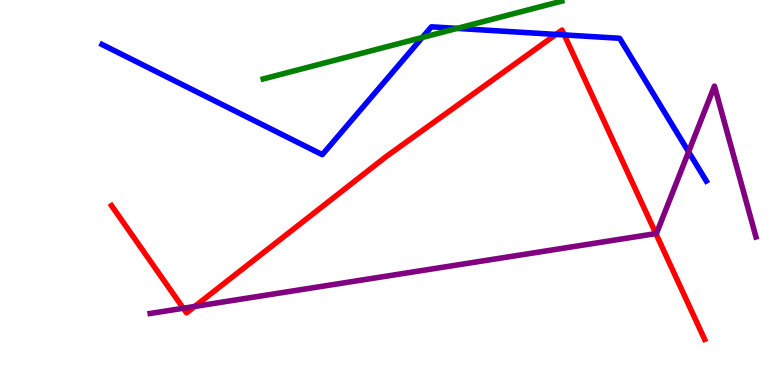[{'lines': ['blue', 'red'], 'intersections': [{'x': 7.17, 'y': 9.11}, {'x': 7.28, 'y': 9.09}]}, {'lines': ['green', 'red'], 'intersections': []}, {'lines': ['purple', 'red'], 'intersections': [{'x': 2.37, 'y': 1.99}, {'x': 2.51, 'y': 2.04}, {'x': 8.46, 'y': 3.93}]}, {'lines': ['blue', 'green'], 'intersections': [{'x': 5.45, 'y': 9.03}, {'x': 5.9, 'y': 9.26}]}, {'lines': ['blue', 'purple'], 'intersections': [{'x': 8.89, 'y': 6.06}]}, {'lines': ['green', 'purple'], 'intersections': []}]